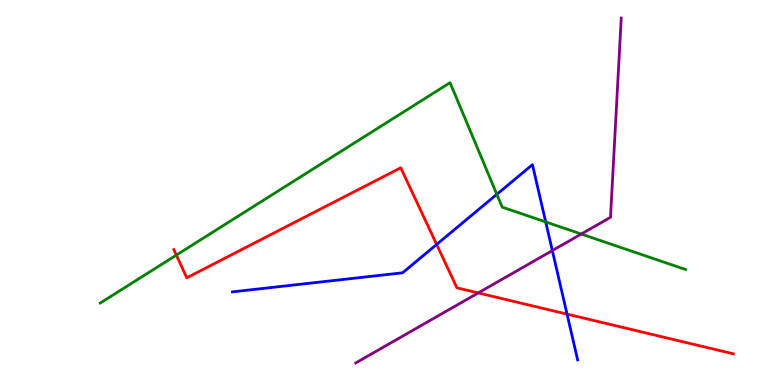[{'lines': ['blue', 'red'], 'intersections': [{'x': 5.63, 'y': 3.65}, {'x': 7.32, 'y': 1.84}]}, {'lines': ['green', 'red'], 'intersections': [{'x': 2.28, 'y': 3.37}]}, {'lines': ['purple', 'red'], 'intersections': [{'x': 6.17, 'y': 2.39}]}, {'lines': ['blue', 'green'], 'intersections': [{'x': 6.41, 'y': 4.95}, {'x': 7.04, 'y': 4.24}]}, {'lines': ['blue', 'purple'], 'intersections': [{'x': 7.13, 'y': 3.49}]}, {'lines': ['green', 'purple'], 'intersections': [{'x': 7.5, 'y': 3.92}]}]